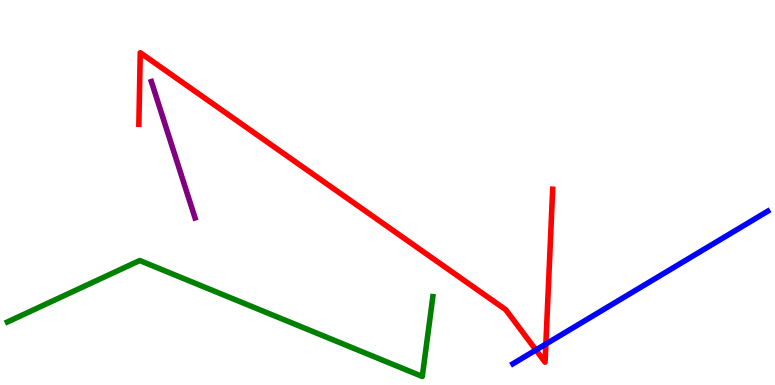[{'lines': ['blue', 'red'], 'intersections': [{'x': 6.92, 'y': 0.909}, {'x': 7.04, 'y': 1.06}]}, {'lines': ['green', 'red'], 'intersections': []}, {'lines': ['purple', 'red'], 'intersections': []}, {'lines': ['blue', 'green'], 'intersections': []}, {'lines': ['blue', 'purple'], 'intersections': []}, {'lines': ['green', 'purple'], 'intersections': []}]